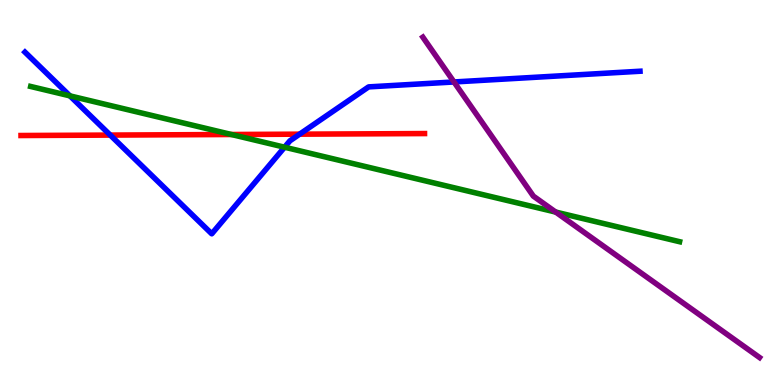[{'lines': ['blue', 'red'], 'intersections': [{'x': 1.42, 'y': 6.49}, {'x': 3.87, 'y': 6.52}]}, {'lines': ['green', 'red'], 'intersections': [{'x': 2.99, 'y': 6.51}]}, {'lines': ['purple', 'red'], 'intersections': []}, {'lines': ['blue', 'green'], 'intersections': [{'x': 0.902, 'y': 7.51}, {'x': 3.67, 'y': 6.18}]}, {'lines': ['blue', 'purple'], 'intersections': [{'x': 5.86, 'y': 7.87}]}, {'lines': ['green', 'purple'], 'intersections': [{'x': 7.17, 'y': 4.49}]}]